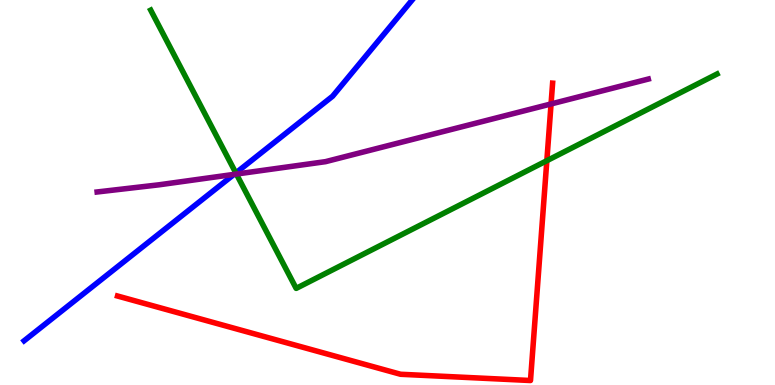[{'lines': ['blue', 'red'], 'intersections': []}, {'lines': ['green', 'red'], 'intersections': [{'x': 7.06, 'y': 5.83}]}, {'lines': ['purple', 'red'], 'intersections': [{'x': 7.11, 'y': 7.3}]}, {'lines': ['blue', 'green'], 'intersections': [{'x': 3.04, 'y': 5.51}]}, {'lines': ['blue', 'purple'], 'intersections': [{'x': 3.02, 'y': 5.47}]}, {'lines': ['green', 'purple'], 'intersections': [{'x': 3.05, 'y': 5.48}]}]